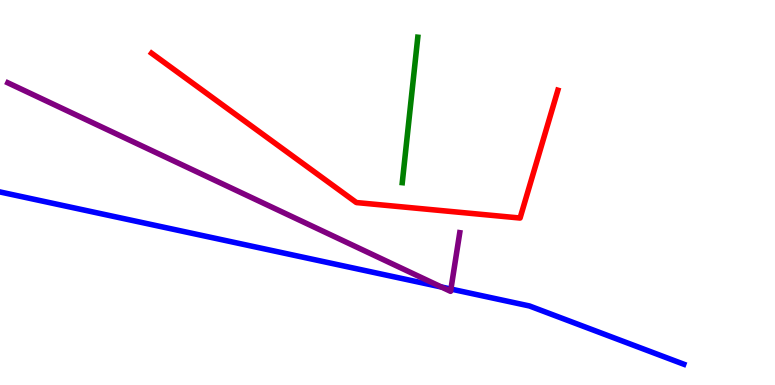[{'lines': ['blue', 'red'], 'intersections': []}, {'lines': ['green', 'red'], 'intersections': []}, {'lines': ['purple', 'red'], 'intersections': []}, {'lines': ['blue', 'green'], 'intersections': []}, {'lines': ['blue', 'purple'], 'intersections': [{'x': 5.7, 'y': 2.55}, {'x': 5.82, 'y': 2.49}]}, {'lines': ['green', 'purple'], 'intersections': []}]